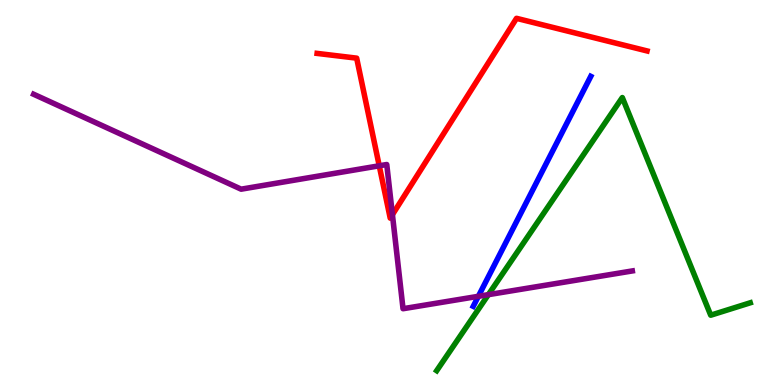[{'lines': ['blue', 'red'], 'intersections': []}, {'lines': ['green', 'red'], 'intersections': []}, {'lines': ['purple', 'red'], 'intersections': [{'x': 4.89, 'y': 5.69}, {'x': 5.06, 'y': 4.42}]}, {'lines': ['blue', 'green'], 'intersections': []}, {'lines': ['blue', 'purple'], 'intersections': [{'x': 6.17, 'y': 2.3}]}, {'lines': ['green', 'purple'], 'intersections': [{'x': 6.3, 'y': 2.35}]}]